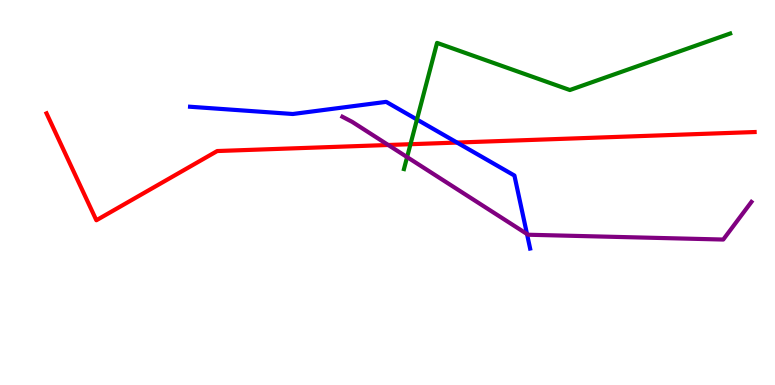[{'lines': ['blue', 'red'], 'intersections': [{'x': 5.9, 'y': 6.3}]}, {'lines': ['green', 'red'], 'intersections': [{'x': 5.3, 'y': 6.25}]}, {'lines': ['purple', 'red'], 'intersections': [{'x': 5.01, 'y': 6.23}]}, {'lines': ['blue', 'green'], 'intersections': [{'x': 5.38, 'y': 6.9}]}, {'lines': ['blue', 'purple'], 'intersections': [{'x': 6.8, 'y': 3.92}]}, {'lines': ['green', 'purple'], 'intersections': [{'x': 5.25, 'y': 5.92}]}]